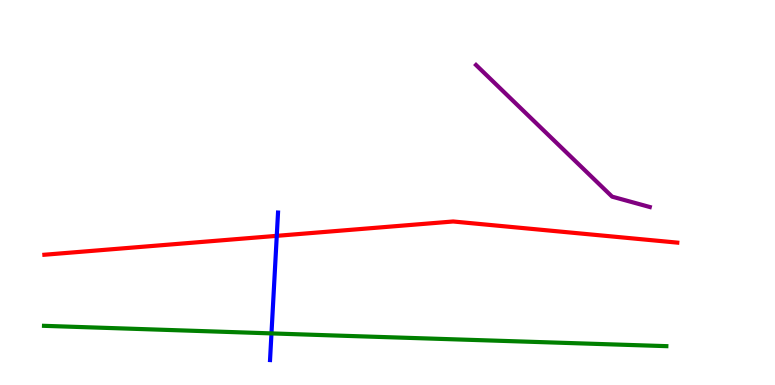[{'lines': ['blue', 'red'], 'intersections': [{'x': 3.57, 'y': 3.87}]}, {'lines': ['green', 'red'], 'intersections': []}, {'lines': ['purple', 'red'], 'intersections': []}, {'lines': ['blue', 'green'], 'intersections': [{'x': 3.5, 'y': 1.34}]}, {'lines': ['blue', 'purple'], 'intersections': []}, {'lines': ['green', 'purple'], 'intersections': []}]